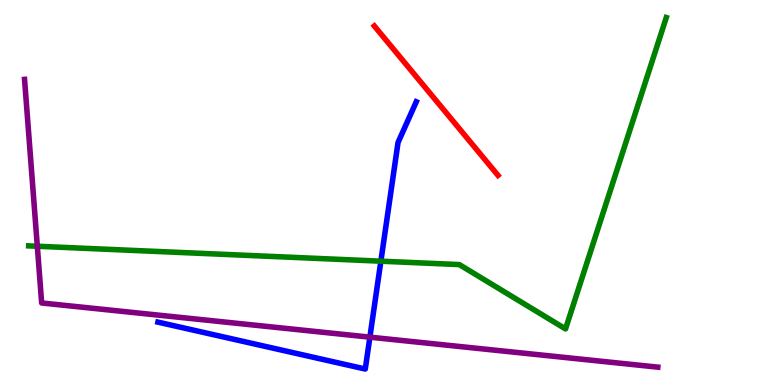[{'lines': ['blue', 'red'], 'intersections': []}, {'lines': ['green', 'red'], 'intersections': []}, {'lines': ['purple', 'red'], 'intersections': []}, {'lines': ['blue', 'green'], 'intersections': [{'x': 4.91, 'y': 3.22}]}, {'lines': ['blue', 'purple'], 'intersections': [{'x': 4.77, 'y': 1.24}]}, {'lines': ['green', 'purple'], 'intersections': [{'x': 0.482, 'y': 3.6}]}]